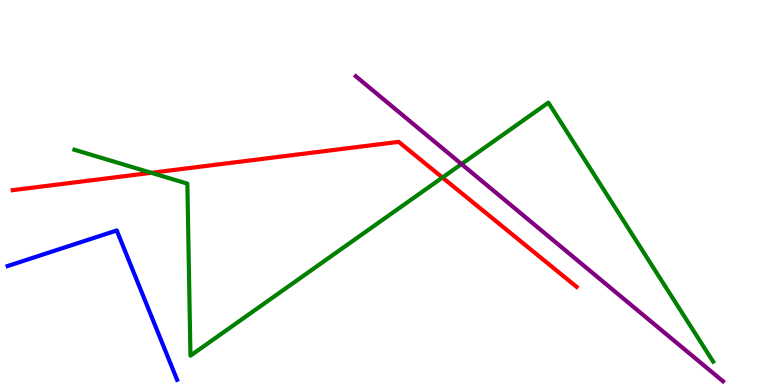[{'lines': ['blue', 'red'], 'intersections': []}, {'lines': ['green', 'red'], 'intersections': [{'x': 1.95, 'y': 5.51}, {'x': 5.71, 'y': 5.39}]}, {'lines': ['purple', 'red'], 'intersections': []}, {'lines': ['blue', 'green'], 'intersections': []}, {'lines': ['blue', 'purple'], 'intersections': []}, {'lines': ['green', 'purple'], 'intersections': [{'x': 5.95, 'y': 5.74}]}]